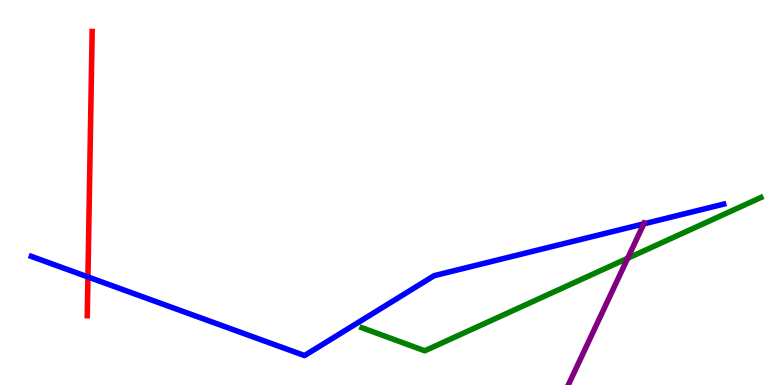[{'lines': ['blue', 'red'], 'intersections': [{'x': 1.13, 'y': 2.81}]}, {'lines': ['green', 'red'], 'intersections': []}, {'lines': ['purple', 'red'], 'intersections': []}, {'lines': ['blue', 'green'], 'intersections': []}, {'lines': ['blue', 'purple'], 'intersections': [{'x': 8.31, 'y': 4.19}]}, {'lines': ['green', 'purple'], 'intersections': [{'x': 8.1, 'y': 3.29}]}]